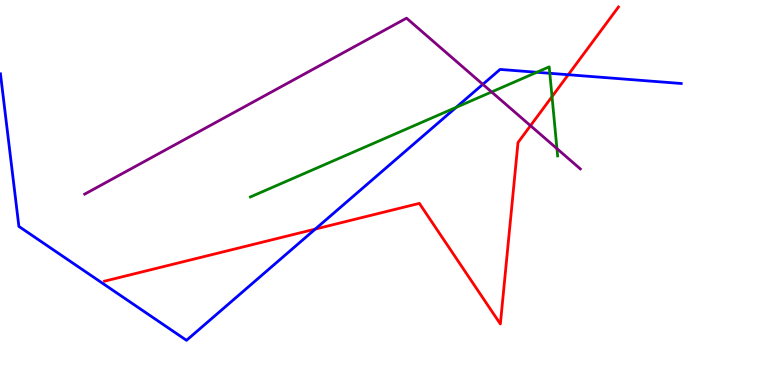[{'lines': ['blue', 'red'], 'intersections': [{'x': 4.07, 'y': 4.05}, {'x': 7.33, 'y': 8.06}]}, {'lines': ['green', 'red'], 'intersections': [{'x': 7.12, 'y': 7.49}]}, {'lines': ['purple', 'red'], 'intersections': [{'x': 6.85, 'y': 6.74}]}, {'lines': ['blue', 'green'], 'intersections': [{'x': 5.89, 'y': 7.21}, {'x': 6.93, 'y': 8.12}, {'x': 7.09, 'y': 8.1}]}, {'lines': ['blue', 'purple'], 'intersections': [{'x': 6.23, 'y': 7.81}]}, {'lines': ['green', 'purple'], 'intersections': [{'x': 6.34, 'y': 7.61}, {'x': 7.19, 'y': 6.14}]}]